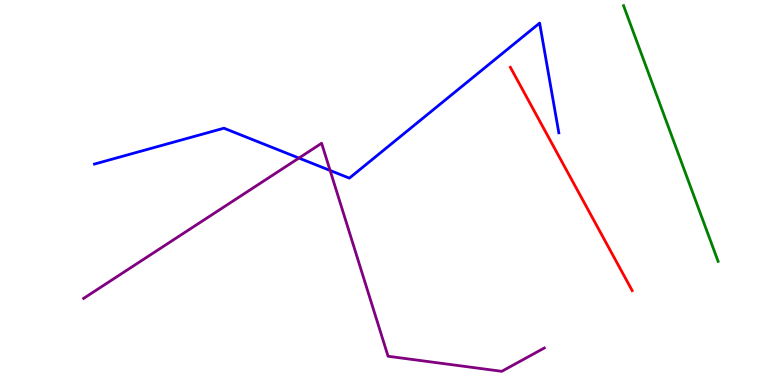[{'lines': ['blue', 'red'], 'intersections': []}, {'lines': ['green', 'red'], 'intersections': []}, {'lines': ['purple', 'red'], 'intersections': []}, {'lines': ['blue', 'green'], 'intersections': []}, {'lines': ['blue', 'purple'], 'intersections': [{'x': 3.86, 'y': 5.89}, {'x': 4.26, 'y': 5.57}]}, {'lines': ['green', 'purple'], 'intersections': []}]